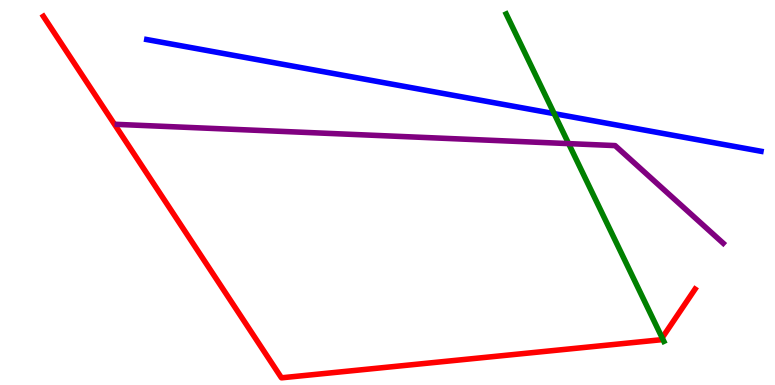[{'lines': ['blue', 'red'], 'intersections': []}, {'lines': ['green', 'red'], 'intersections': [{'x': 8.54, 'y': 1.22}]}, {'lines': ['purple', 'red'], 'intersections': []}, {'lines': ['blue', 'green'], 'intersections': [{'x': 7.15, 'y': 7.05}]}, {'lines': ['blue', 'purple'], 'intersections': []}, {'lines': ['green', 'purple'], 'intersections': [{'x': 7.34, 'y': 6.27}]}]